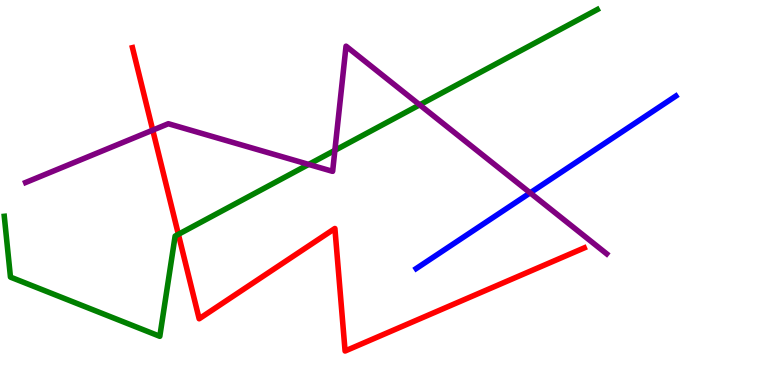[{'lines': ['blue', 'red'], 'intersections': []}, {'lines': ['green', 'red'], 'intersections': [{'x': 2.3, 'y': 3.91}]}, {'lines': ['purple', 'red'], 'intersections': [{'x': 1.97, 'y': 6.62}]}, {'lines': ['blue', 'green'], 'intersections': []}, {'lines': ['blue', 'purple'], 'intersections': [{'x': 6.84, 'y': 4.99}]}, {'lines': ['green', 'purple'], 'intersections': [{'x': 3.98, 'y': 5.73}, {'x': 4.32, 'y': 6.09}, {'x': 5.42, 'y': 7.28}]}]